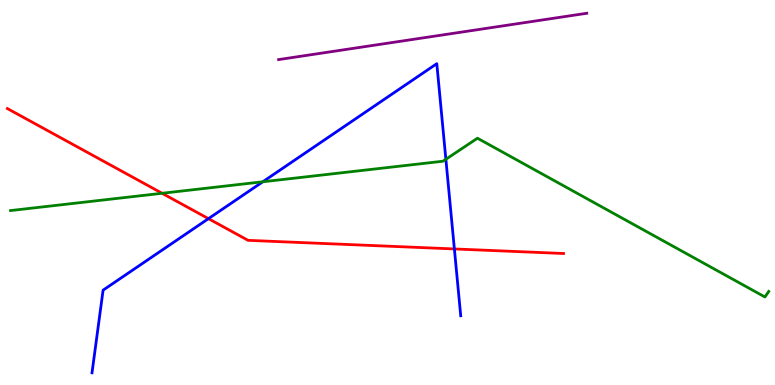[{'lines': ['blue', 'red'], 'intersections': [{'x': 2.69, 'y': 4.32}, {'x': 5.86, 'y': 3.53}]}, {'lines': ['green', 'red'], 'intersections': [{'x': 2.09, 'y': 4.98}]}, {'lines': ['purple', 'red'], 'intersections': []}, {'lines': ['blue', 'green'], 'intersections': [{'x': 3.39, 'y': 5.28}, {'x': 5.75, 'y': 5.86}]}, {'lines': ['blue', 'purple'], 'intersections': []}, {'lines': ['green', 'purple'], 'intersections': []}]